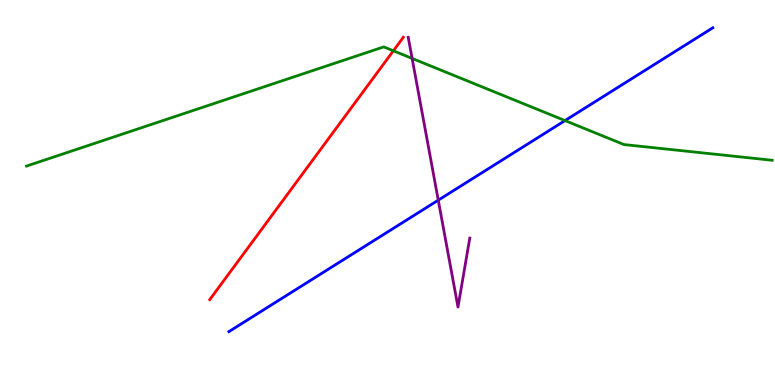[{'lines': ['blue', 'red'], 'intersections': []}, {'lines': ['green', 'red'], 'intersections': [{'x': 5.08, 'y': 8.68}]}, {'lines': ['purple', 'red'], 'intersections': []}, {'lines': ['blue', 'green'], 'intersections': [{'x': 7.29, 'y': 6.87}]}, {'lines': ['blue', 'purple'], 'intersections': [{'x': 5.66, 'y': 4.8}]}, {'lines': ['green', 'purple'], 'intersections': [{'x': 5.32, 'y': 8.48}]}]